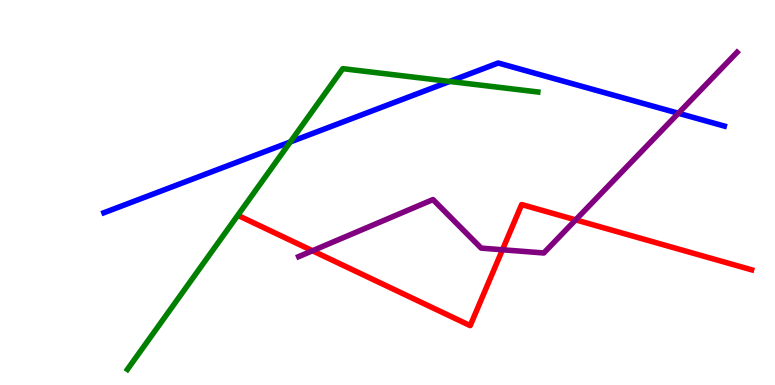[{'lines': ['blue', 'red'], 'intersections': []}, {'lines': ['green', 'red'], 'intersections': []}, {'lines': ['purple', 'red'], 'intersections': [{'x': 4.03, 'y': 3.49}, {'x': 6.48, 'y': 3.51}, {'x': 7.43, 'y': 4.29}]}, {'lines': ['blue', 'green'], 'intersections': [{'x': 3.75, 'y': 6.31}, {'x': 5.8, 'y': 7.88}]}, {'lines': ['blue', 'purple'], 'intersections': [{'x': 8.75, 'y': 7.06}]}, {'lines': ['green', 'purple'], 'intersections': []}]